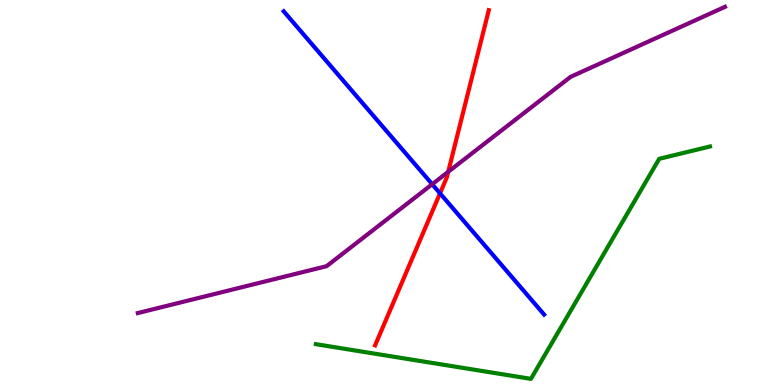[{'lines': ['blue', 'red'], 'intersections': [{'x': 5.68, 'y': 4.98}]}, {'lines': ['green', 'red'], 'intersections': []}, {'lines': ['purple', 'red'], 'intersections': [{'x': 5.78, 'y': 5.54}]}, {'lines': ['blue', 'green'], 'intersections': []}, {'lines': ['blue', 'purple'], 'intersections': [{'x': 5.58, 'y': 5.21}]}, {'lines': ['green', 'purple'], 'intersections': []}]